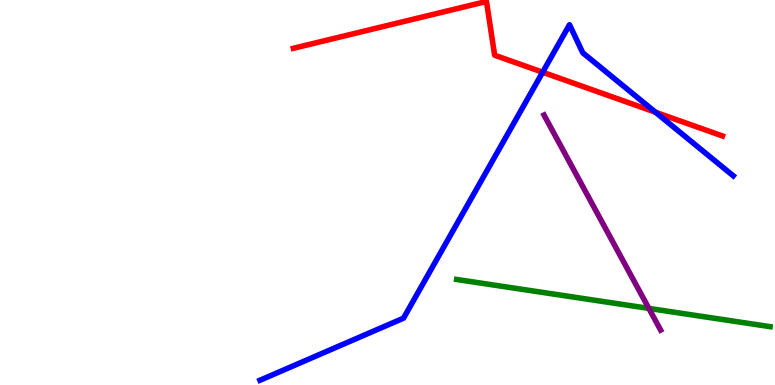[{'lines': ['blue', 'red'], 'intersections': [{'x': 7.0, 'y': 8.12}, {'x': 8.46, 'y': 7.09}]}, {'lines': ['green', 'red'], 'intersections': []}, {'lines': ['purple', 'red'], 'intersections': []}, {'lines': ['blue', 'green'], 'intersections': []}, {'lines': ['blue', 'purple'], 'intersections': []}, {'lines': ['green', 'purple'], 'intersections': [{'x': 8.37, 'y': 1.99}]}]